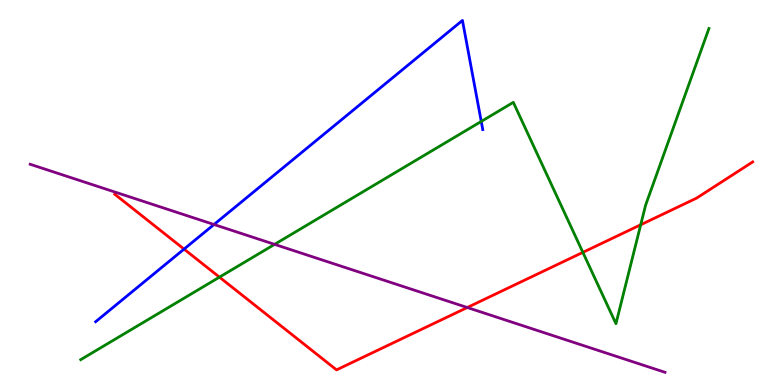[{'lines': ['blue', 'red'], 'intersections': [{'x': 2.37, 'y': 3.53}]}, {'lines': ['green', 'red'], 'intersections': [{'x': 2.83, 'y': 2.8}, {'x': 7.52, 'y': 3.45}, {'x': 8.27, 'y': 4.16}]}, {'lines': ['purple', 'red'], 'intersections': [{'x': 6.03, 'y': 2.01}]}, {'lines': ['blue', 'green'], 'intersections': [{'x': 6.21, 'y': 6.85}]}, {'lines': ['blue', 'purple'], 'intersections': [{'x': 2.76, 'y': 4.17}]}, {'lines': ['green', 'purple'], 'intersections': [{'x': 3.54, 'y': 3.65}]}]